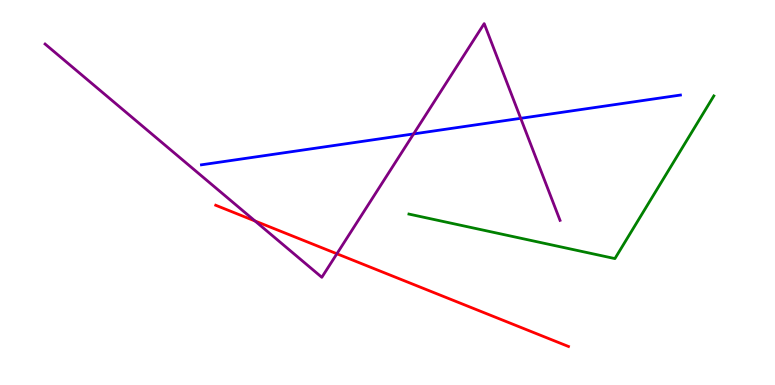[{'lines': ['blue', 'red'], 'intersections': []}, {'lines': ['green', 'red'], 'intersections': []}, {'lines': ['purple', 'red'], 'intersections': [{'x': 3.29, 'y': 4.26}, {'x': 4.35, 'y': 3.41}]}, {'lines': ['blue', 'green'], 'intersections': []}, {'lines': ['blue', 'purple'], 'intersections': [{'x': 5.34, 'y': 6.52}, {'x': 6.72, 'y': 6.93}]}, {'lines': ['green', 'purple'], 'intersections': []}]